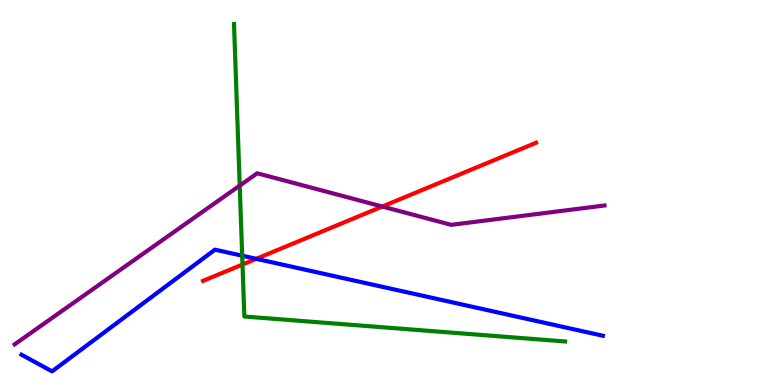[{'lines': ['blue', 'red'], 'intersections': [{'x': 3.31, 'y': 3.28}]}, {'lines': ['green', 'red'], 'intersections': [{'x': 3.13, 'y': 3.13}]}, {'lines': ['purple', 'red'], 'intersections': [{'x': 4.93, 'y': 4.64}]}, {'lines': ['blue', 'green'], 'intersections': [{'x': 3.13, 'y': 3.36}]}, {'lines': ['blue', 'purple'], 'intersections': []}, {'lines': ['green', 'purple'], 'intersections': [{'x': 3.09, 'y': 5.18}]}]